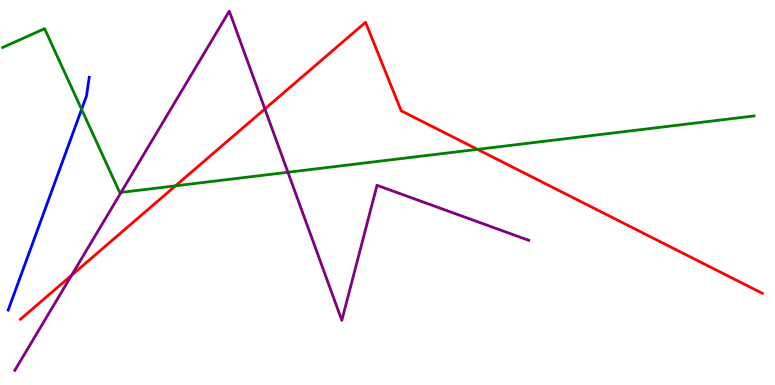[{'lines': ['blue', 'red'], 'intersections': []}, {'lines': ['green', 'red'], 'intersections': [{'x': 2.26, 'y': 5.17}, {'x': 6.16, 'y': 6.12}]}, {'lines': ['purple', 'red'], 'intersections': [{'x': 0.924, 'y': 2.85}, {'x': 3.42, 'y': 7.17}]}, {'lines': ['blue', 'green'], 'intersections': [{'x': 1.05, 'y': 7.16}]}, {'lines': ['blue', 'purple'], 'intersections': []}, {'lines': ['green', 'purple'], 'intersections': [{'x': 1.56, 'y': 5.0}, {'x': 3.72, 'y': 5.53}]}]